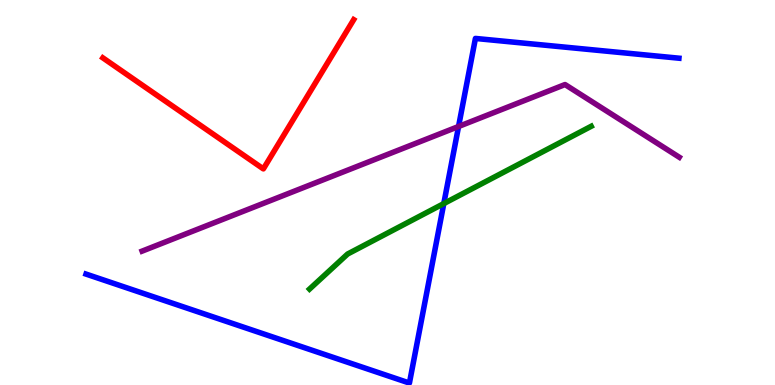[{'lines': ['blue', 'red'], 'intersections': []}, {'lines': ['green', 'red'], 'intersections': []}, {'lines': ['purple', 'red'], 'intersections': []}, {'lines': ['blue', 'green'], 'intersections': [{'x': 5.73, 'y': 4.71}]}, {'lines': ['blue', 'purple'], 'intersections': [{'x': 5.92, 'y': 6.71}]}, {'lines': ['green', 'purple'], 'intersections': []}]